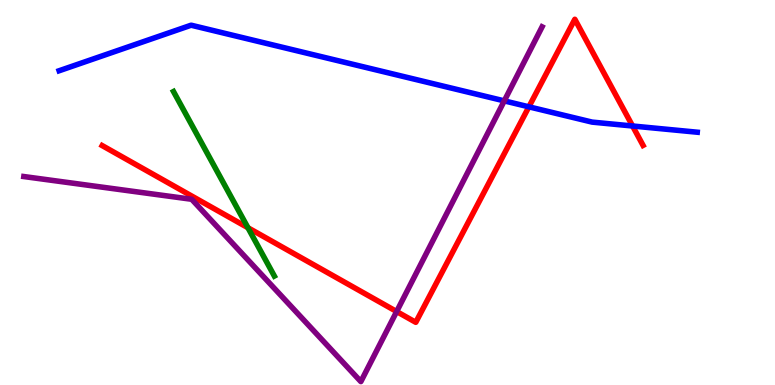[{'lines': ['blue', 'red'], 'intersections': [{'x': 6.82, 'y': 7.23}, {'x': 8.16, 'y': 6.73}]}, {'lines': ['green', 'red'], 'intersections': [{'x': 3.2, 'y': 4.08}]}, {'lines': ['purple', 'red'], 'intersections': [{'x': 5.12, 'y': 1.91}]}, {'lines': ['blue', 'green'], 'intersections': []}, {'lines': ['blue', 'purple'], 'intersections': [{'x': 6.51, 'y': 7.38}]}, {'lines': ['green', 'purple'], 'intersections': []}]